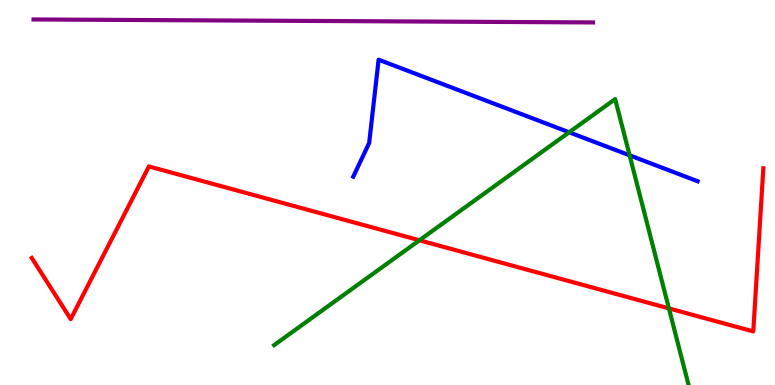[{'lines': ['blue', 'red'], 'intersections': []}, {'lines': ['green', 'red'], 'intersections': [{'x': 5.41, 'y': 3.76}, {'x': 8.63, 'y': 1.99}]}, {'lines': ['purple', 'red'], 'intersections': []}, {'lines': ['blue', 'green'], 'intersections': [{'x': 7.34, 'y': 6.56}, {'x': 8.12, 'y': 5.97}]}, {'lines': ['blue', 'purple'], 'intersections': []}, {'lines': ['green', 'purple'], 'intersections': []}]